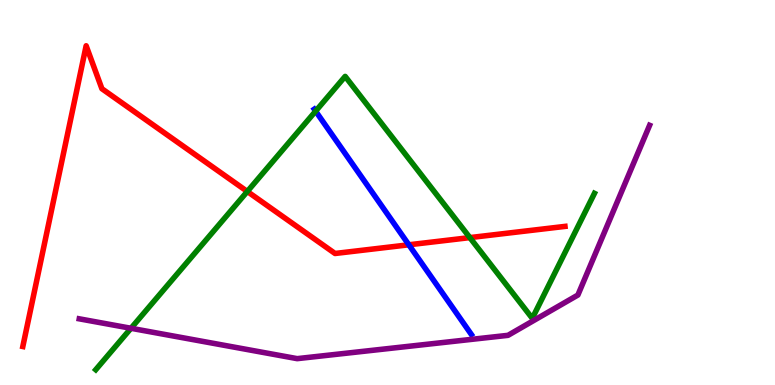[{'lines': ['blue', 'red'], 'intersections': [{'x': 5.28, 'y': 3.64}]}, {'lines': ['green', 'red'], 'intersections': [{'x': 3.19, 'y': 5.03}, {'x': 6.06, 'y': 3.83}]}, {'lines': ['purple', 'red'], 'intersections': []}, {'lines': ['blue', 'green'], 'intersections': [{'x': 4.07, 'y': 7.11}]}, {'lines': ['blue', 'purple'], 'intersections': []}, {'lines': ['green', 'purple'], 'intersections': [{'x': 1.69, 'y': 1.47}]}]